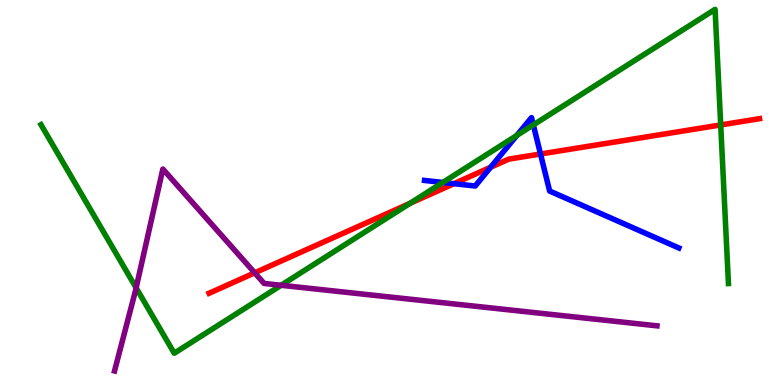[{'lines': ['blue', 'red'], 'intersections': [{'x': 5.86, 'y': 5.23}, {'x': 6.33, 'y': 5.66}, {'x': 6.97, 'y': 6.0}]}, {'lines': ['green', 'red'], 'intersections': [{'x': 5.29, 'y': 4.72}, {'x': 9.3, 'y': 6.75}]}, {'lines': ['purple', 'red'], 'intersections': [{'x': 3.29, 'y': 2.91}]}, {'lines': ['blue', 'green'], 'intersections': [{'x': 5.71, 'y': 5.26}, {'x': 6.67, 'y': 6.48}, {'x': 6.88, 'y': 6.76}]}, {'lines': ['blue', 'purple'], 'intersections': []}, {'lines': ['green', 'purple'], 'intersections': [{'x': 1.76, 'y': 2.52}, {'x': 3.63, 'y': 2.59}]}]